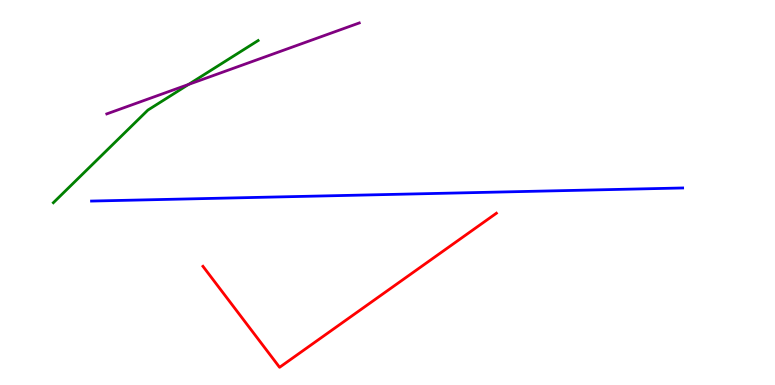[{'lines': ['blue', 'red'], 'intersections': []}, {'lines': ['green', 'red'], 'intersections': []}, {'lines': ['purple', 'red'], 'intersections': []}, {'lines': ['blue', 'green'], 'intersections': []}, {'lines': ['blue', 'purple'], 'intersections': []}, {'lines': ['green', 'purple'], 'intersections': [{'x': 2.43, 'y': 7.81}]}]